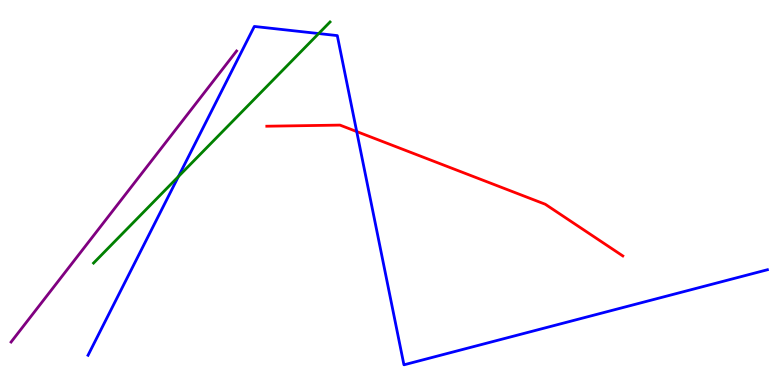[{'lines': ['blue', 'red'], 'intersections': [{'x': 4.6, 'y': 6.58}]}, {'lines': ['green', 'red'], 'intersections': []}, {'lines': ['purple', 'red'], 'intersections': []}, {'lines': ['blue', 'green'], 'intersections': [{'x': 2.3, 'y': 5.41}, {'x': 4.11, 'y': 9.13}]}, {'lines': ['blue', 'purple'], 'intersections': []}, {'lines': ['green', 'purple'], 'intersections': []}]